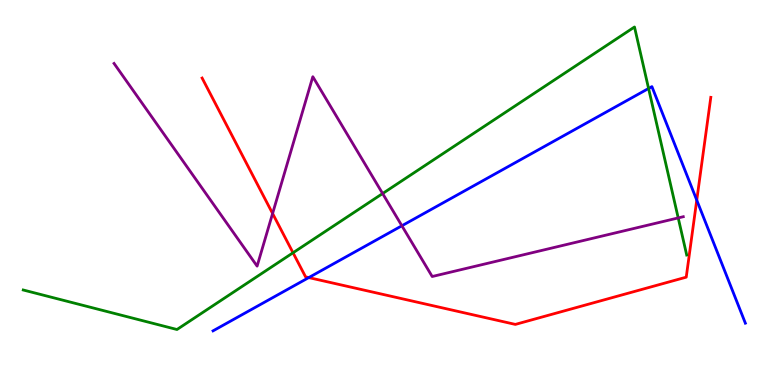[{'lines': ['blue', 'red'], 'intersections': [{'x': 3.98, 'y': 2.79}, {'x': 8.99, 'y': 4.8}]}, {'lines': ['green', 'red'], 'intersections': [{'x': 3.78, 'y': 3.43}]}, {'lines': ['purple', 'red'], 'intersections': [{'x': 3.52, 'y': 4.45}]}, {'lines': ['blue', 'green'], 'intersections': [{'x': 8.37, 'y': 7.7}]}, {'lines': ['blue', 'purple'], 'intersections': [{'x': 5.19, 'y': 4.14}]}, {'lines': ['green', 'purple'], 'intersections': [{'x': 4.94, 'y': 4.97}, {'x': 8.75, 'y': 4.34}]}]